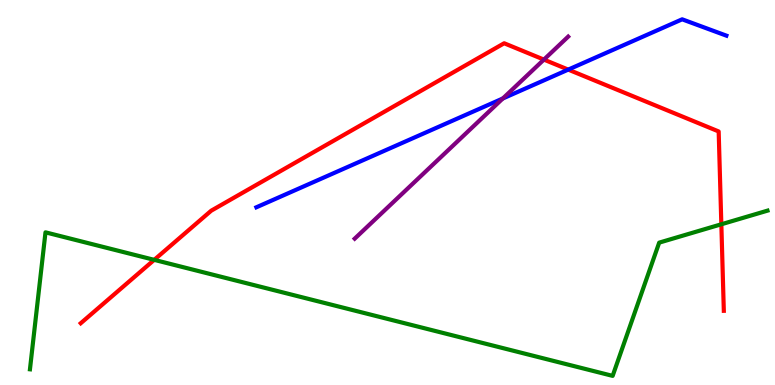[{'lines': ['blue', 'red'], 'intersections': [{'x': 7.33, 'y': 8.19}]}, {'lines': ['green', 'red'], 'intersections': [{'x': 1.99, 'y': 3.25}, {'x': 9.31, 'y': 4.17}]}, {'lines': ['purple', 'red'], 'intersections': [{'x': 7.02, 'y': 8.45}]}, {'lines': ['blue', 'green'], 'intersections': []}, {'lines': ['blue', 'purple'], 'intersections': [{'x': 6.49, 'y': 7.44}]}, {'lines': ['green', 'purple'], 'intersections': []}]